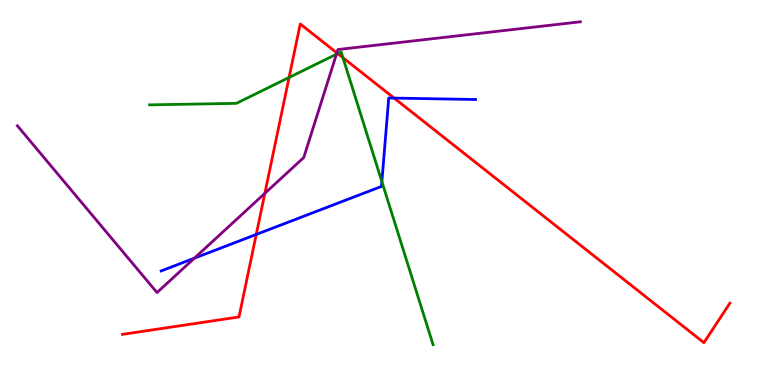[{'lines': ['blue', 'red'], 'intersections': [{'x': 3.31, 'y': 3.91}, {'x': 5.09, 'y': 7.45}]}, {'lines': ['green', 'red'], 'intersections': [{'x': 3.73, 'y': 7.99}, {'x': 4.36, 'y': 8.61}, {'x': 4.42, 'y': 8.5}]}, {'lines': ['purple', 'red'], 'intersections': [{'x': 3.42, 'y': 4.98}, {'x': 4.35, 'y': 8.63}]}, {'lines': ['blue', 'green'], 'intersections': [{'x': 4.93, 'y': 5.28}]}, {'lines': ['blue', 'purple'], 'intersections': [{'x': 2.51, 'y': 3.29}]}, {'lines': ['green', 'purple'], 'intersections': [{'x': 4.34, 'y': 8.59}]}]